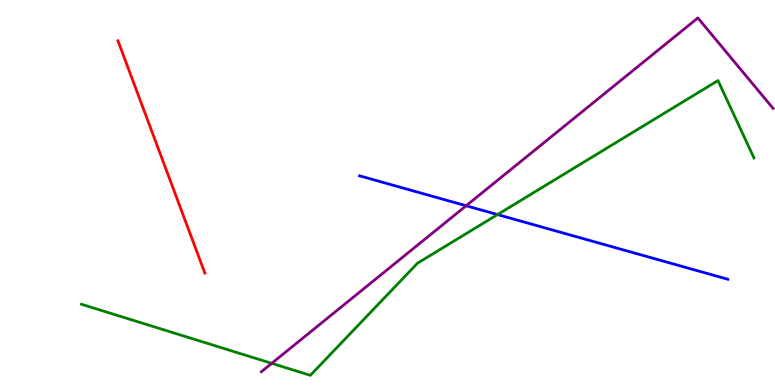[{'lines': ['blue', 'red'], 'intersections': []}, {'lines': ['green', 'red'], 'intersections': []}, {'lines': ['purple', 'red'], 'intersections': []}, {'lines': ['blue', 'green'], 'intersections': [{'x': 6.42, 'y': 4.43}]}, {'lines': ['blue', 'purple'], 'intersections': [{'x': 6.01, 'y': 4.66}]}, {'lines': ['green', 'purple'], 'intersections': [{'x': 3.51, 'y': 0.563}]}]